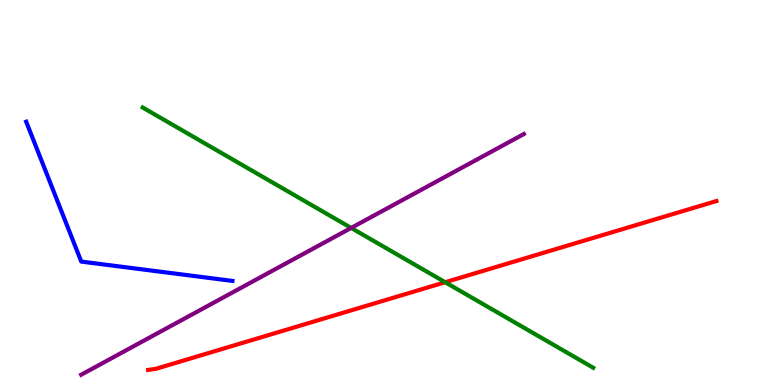[{'lines': ['blue', 'red'], 'intersections': []}, {'lines': ['green', 'red'], 'intersections': [{'x': 5.74, 'y': 2.67}]}, {'lines': ['purple', 'red'], 'intersections': []}, {'lines': ['blue', 'green'], 'intersections': []}, {'lines': ['blue', 'purple'], 'intersections': []}, {'lines': ['green', 'purple'], 'intersections': [{'x': 4.53, 'y': 4.08}]}]